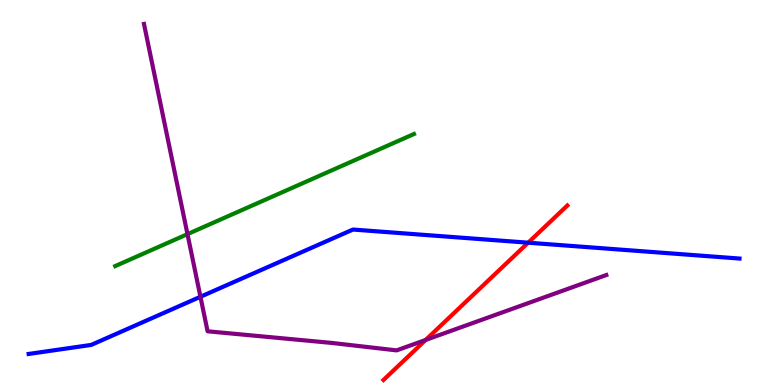[{'lines': ['blue', 'red'], 'intersections': [{'x': 6.81, 'y': 3.7}]}, {'lines': ['green', 'red'], 'intersections': []}, {'lines': ['purple', 'red'], 'intersections': [{'x': 5.49, 'y': 1.17}]}, {'lines': ['blue', 'green'], 'intersections': []}, {'lines': ['blue', 'purple'], 'intersections': [{'x': 2.59, 'y': 2.29}]}, {'lines': ['green', 'purple'], 'intersections': [{'x': 2.42, 'y': 3.92}]}]